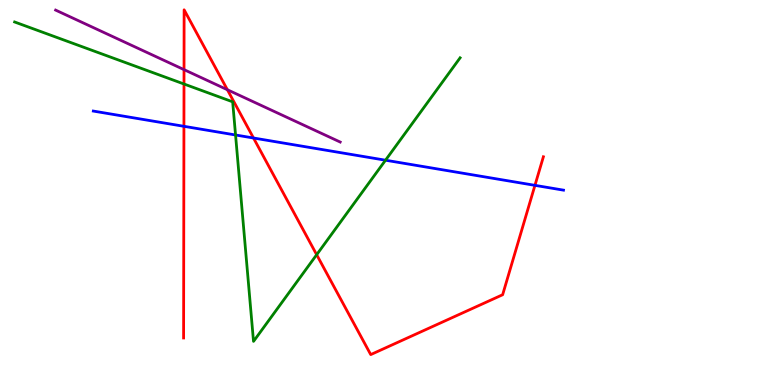[{'lines': ['blue', 'red'], 'intersections': [{'x': 2.37, 'y': 6.72}, {'x': 3.27, 'y': 6.42}, {'x': 6.9, 'y': 5.19}]}, {'lines': ['green', 'red'], 'intersections': [{'x': 2.37, 'y': 7.82}, {'x': 4.09, 'y': 3.38}]}, {'lines': ['purple', 'red'], 'intersections': [{'x': 2.37, 'y': 8.19}, {'x': 2.93, 'y': 7.67}]}, {'lines': ['blue', 'green'], 'intersections': [{'x': 3.04, 'y': 6.49}, {'x': 4.97, 'y': 5.84}]}, {'lines': ['blue', 'purple'], 'intersections': []}, {'lines': ['green', 'purple'], 'intersections': []}]